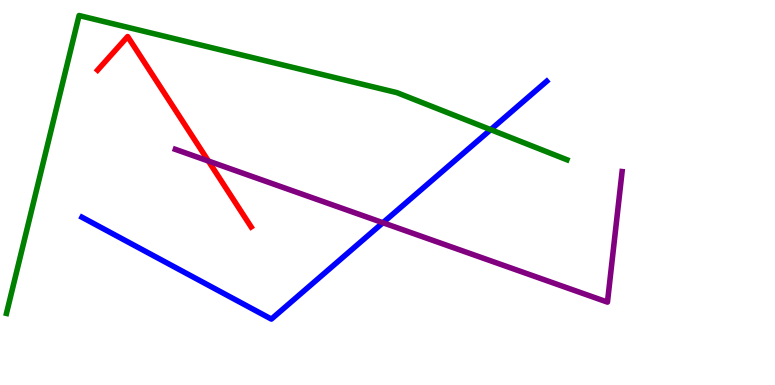[{'lines': ['blue', 'red'], 'intersections': []}, {'lines': ['green', 'red'], 'intersections': []}, {'lines': ['purple', 'red'], 'intersections': [{'x': 2.69, 'y': 5.82}]}, {'lines': ['blue', 'green'], 'intersections': [{'x': 6.33, 'y': 6.63}]}, {'lines': ['blue', 'purple'], 'intersections': [{'x': 4.94, 'y': 4.21}]}, {'lines': ['green', 'purple'], 'intersections': []}]